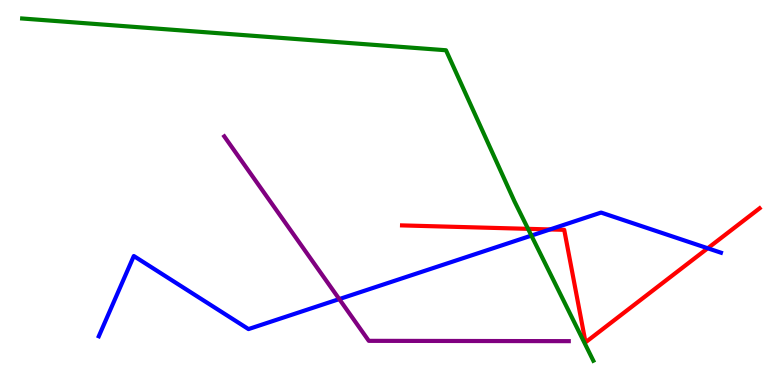[{'lines': ['blue', 'red'], 'intersections': [{'x': 7.1, 'y': 4.04}, {'x': 9.13, 'y': 3.55}]}, {'lines': ['green', 'red'], 'intersections': [{'x': 6.81, 'y': 4.06}]}, {'lines': ['purple', 'red'], 'intersections': []}, {'lines': ['blue', 'green'], 'intersections': [{'x': 6.86, 'y': 3.88}]}, {'lines': ['blue', 'purple'], 'intersections': [{'x': 4.38, 'y': 2.23}]}, {'lines': ['green', 'purple'], 'intersections': []}]